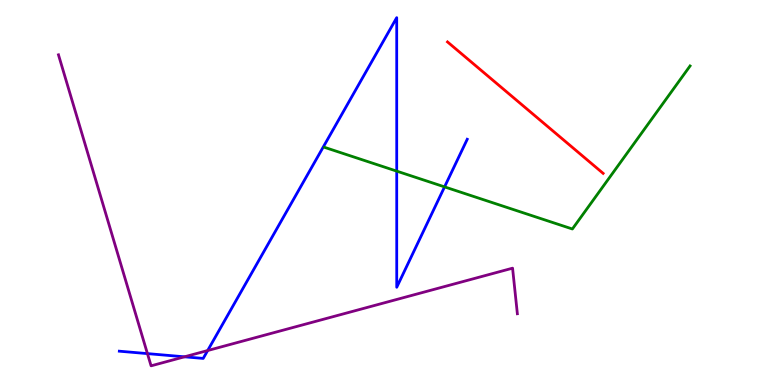[{'lines': ['blue', 'red'], 'intersections': []}, {'lines': ['green', 'red'], 'intersections': []}, {'lines': ['purple', 'red'], 'intersections': []}, {'lines': ['blue', 'green'], 'intersections': [{'x': 5.12, 'y': 5.56}, {'x': 5.74, 'y': 5.15}]}, {'lines': ['blue', 'purple'], 'intersections': [{'x': 1.9, 'y': 0.815}, {'x': 2.38, 'y': 0.732}, {'x': 2.68, 'y': 0.895}]}, {'lines': ['green', 'purple'], 'intersections': []}]